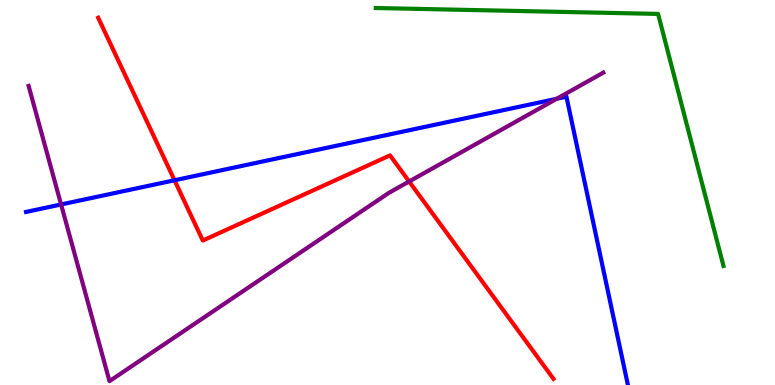[{'lines': ['blue', 'red'], 'intersections': [{'x': 2.25, 'y': 5.32}]}, {'lines': ['green', 'red'], 'intersections': []}, {'lines': ['purple', 'red'], 'intersections': [{'x': 5.28, 'y': 5.29}]}, {'lines': ['blue', 'green'], 'intersections': []}, {'lines': ['blue', 'purple'], 'intersections': [{'x': 0.788, 'y': 4.69}, {'x': 7.18, 'y': 7.43}]}, {'lines': ['green', 'purple'], 'intersections': []}]